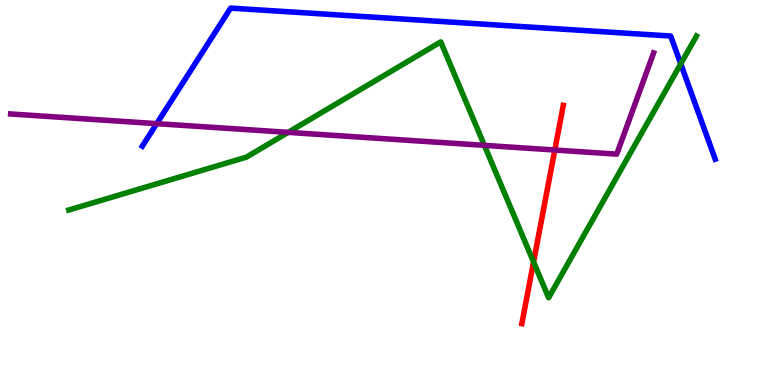[{'lines': ['blue', 'red'], 'intersections': []}, {'lines': ['green', 'red'], 'intersections': [{'x': 6.88, 'y': 3.2}]}, {'lines': ['purple', 'red'], 'intersections': [{'x': 7.16, 'y': 6.1}]}, {'lines': ['blue', 'green'], 'intersections': [{'x': 8.78, 'y': 8.34}]}, {'lines': ['blue', 'purple'], 'intersections': [{'x': 2.02, 'y': 6.79}]}, {'lines': ['green', 'purple'], 'intersections': [{'x': 3.72, 'y': 6.56}, {'x': 6.25, 'y': 6.22}]}]